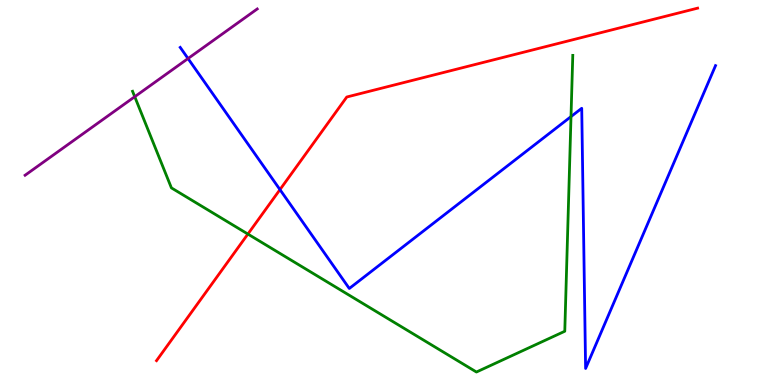[{'lines': ['blue', 'red'], 'intersections': [{'x': 3.61, 'y': 5.07}]}, {'lines': ['green', 'red'], 'intersections': [{'x': 3.2, 'y': 3.92}]}, {'lines': ['purple', 'red'], 'intersections': []}, {'lines': ['blue', 'green'], 'intersections': [{'x': 7.37, 'y': 6.97}]}, {'lines': ['blue', 'purple'], 'intersections': [{'x': 2.43, 'y': 8.48}]}, {'lines': ['green', 'purple'], 'intersections': [{'x': 1.74, 'y': 7.49}]}]